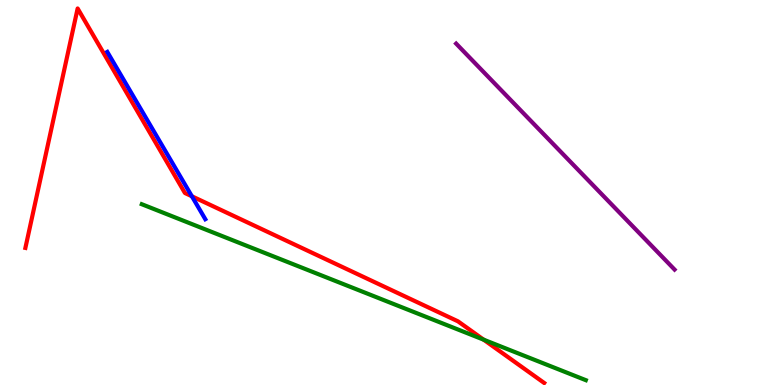[{'lines': ['blue', 'red'], 'intersections': [{'x': 2.48, 'y': 4.9}]}, {'lines': ['green', 'red'], 'intersections': [{'x': 6.24, 'y': 1.18}]}, {'lines': ['purple', 'red'], 'intersections': []}, {'lines': ['blue', 'green'], 'intersections': []}, {'lines': ['blue', 'purple'], 'intersections': []}, {'lines': ['green', 'purple'], 'intersections': []}]